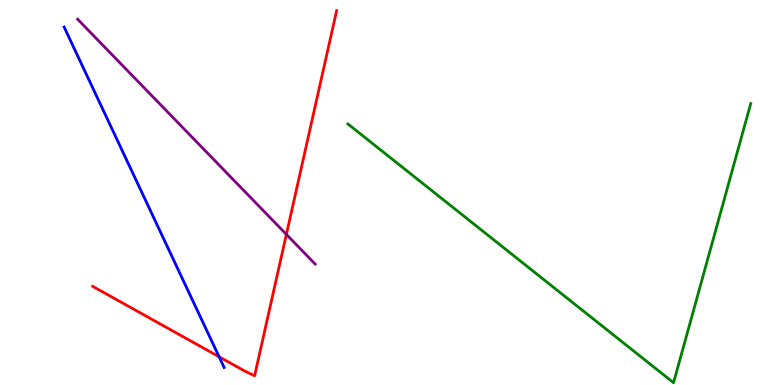[{'lines': ['blue', 'red'], 'intersections': [{'x': 2.83, 'y': 0.733}]}, {'lines': ['green', 'red'], 'intersections': []}, {'lines': ['purple', 'red'], 'intersections': [{'x': 3.7, 'y': 3.91}]}, {'lines': ['blue', 'green'], 'intersections': []}, {'lines': ['blue', 'purple'], 'intersections': []}, {'lines': ['green', 'purple'], 'intersections': []}]